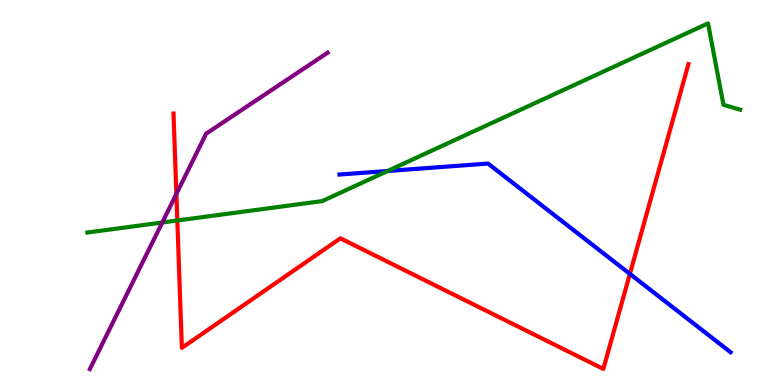[{'lines': ['blue', 'red'], 'intersections': [{'x': 8.13, 'y': 2.89}]}, {'lines': ['green', 'red'], 'intersections': [{'x': 2.29, 'y': 4.27}]}, {'lines': ['purple', 'red'], 'intersections': [{'x': 2.28, 'y': 4.96}]}, {'lines': ['blue', 'green'], 'intersections': [{'x': 5.0, 'y': 5.56}]}, {'lines': ['blue', 'purple'], 'intersections': []}, {'lines': ['green', 'purple'], 'intersections': [{'x': 2.09, 'y': 4.22}]}]